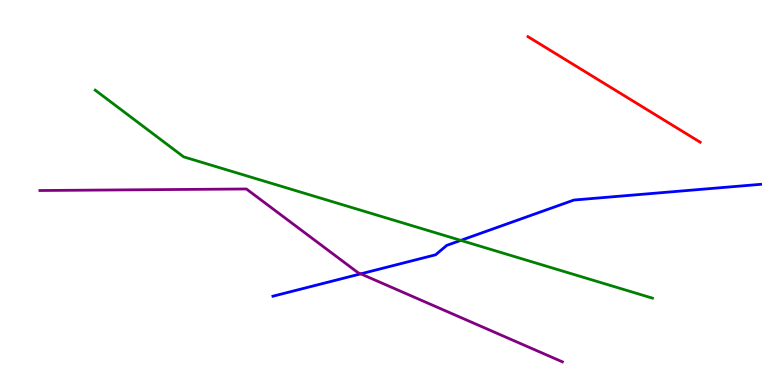[{'lines': ['blue', 'red'], 'intersections': []}, {'lines': ['green', 'red'], 'intersections': []}, {'lines': ['purple', 'red'], 'intersections': []}, {'lines': ['blue', 'green'], 'intersections': [{'x': 5.95, 'y': 3.76}]}, {'lines': ['blue', 'purple'], 'intersections': [{'x': 4.65, 'y': 2.89}]}, {'lines': ['green', 'purple'], 'intersections': []}]